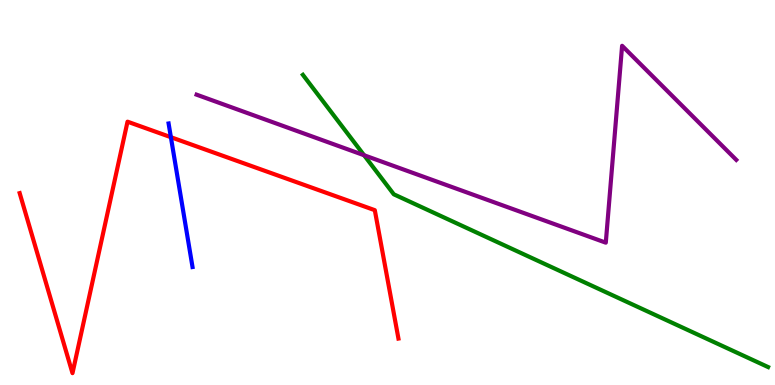[{'lines': ['blue', 'red'], 'intersections': [{'x': 2.2, 'y': 6.44}]}, {'lines': ['green', 'red'], 'intersections': []}, {'lines': ['purple', 'red'], 'intersections': []}, {'lines': ['blue', 'green'], 'intersections': []}, {'lines': ['blue', 'purple'], 'intersections': []}, {'lines': ['green', 'purple'], 'intersections': [{'x': 4.7, 'y': 5.97}]}]